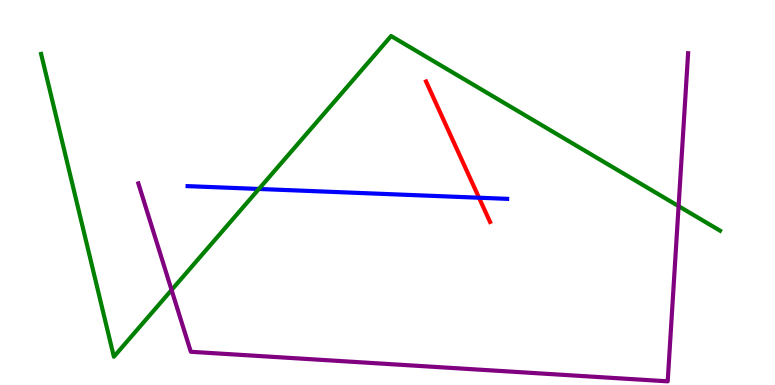[{'lines': ['blue', 'red'], 'intersections': [{'x': 6.18, 'y': 4.86}]}, {'lines': ['green', 'red'], 'intersections': []}, {'lines': ['purple', 'red'], 'intersections': []}, {'lines': ['blue', 'green'], 'intersections': [{'x': 3.34, 'y': 5.09}]}, {'lines': ['blue', 'purple'], 'intersections': []}, {'lines': ['green', 'purple'], 'intersections': [{'x': 2.21, 'y': 2.47}, {'x': 8.76, 'y': 4.65}]}]